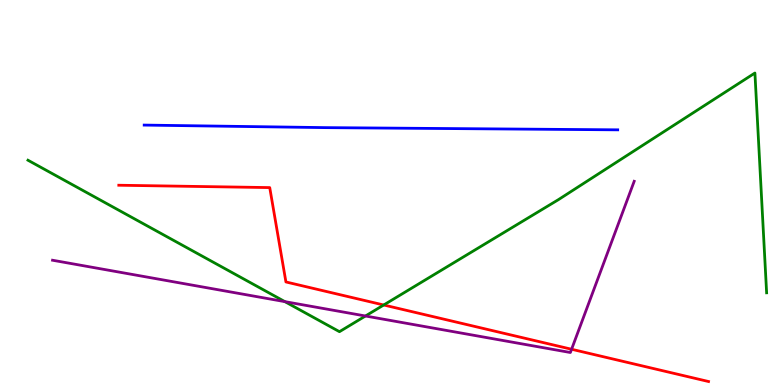[{'lines': ['blue', 'red'], 'intersections': []}, {'lines': ['green', 'red'], 'intersections': [{'x': 4.95, 'y': 2.08}]}, {'lines': ['purple', 'red'], 'intersections': [{'x': 7.38, 'y': 0.928}]}, {'lines': ['blue', 'green'], 'intersections': []}, {'lines': ['blue', 'purple'], 'intersections': []}, {'lines': ['green', 'purple'], 'intersections': [{'x': 3.68, 'y': 2.17}, {'x': 4.72, 'y': 1.79}]}]